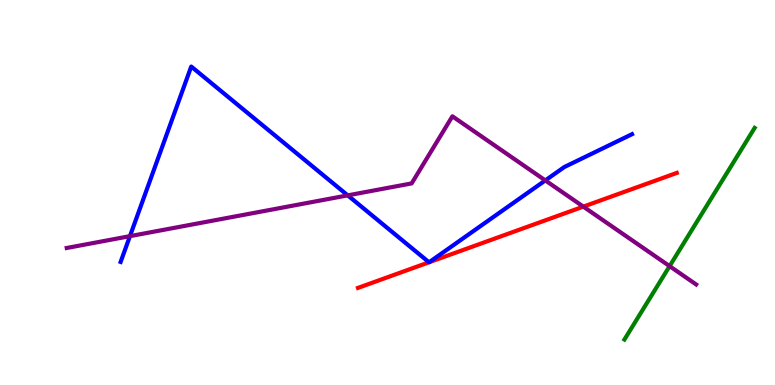[{'lines': ['blue', 'red'], 'intersections': [{'x': 5.54, 'y': 3.19}, {'x': 5.54, 'y': 3.19}]}, {'lines': ['green', 'red'], 'intersections': []}, {'lines': ['purple', 'red'], 'intersections': [{'x': 7.53, 'y': 4.63}]}, {'lines': ['blue', 'green'], 'intersections': []}, {'lines': ['blue', 'purple'], 'intersections': [{'x': 1.68, 'y': 3.87}, {'x': 4.49, 'y': 4.93}, {'x': 7.04, 'y': 5.31}]}, {'lines': ['green', 'purple'], 'intersections': [{'x': 8.64, 'y': 3.09}]}]